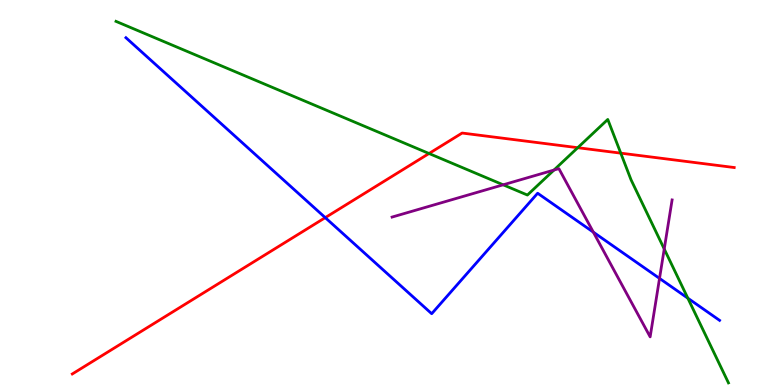[{'lines': ['blue', 'red'], 'intersections': [{'x': 4.2, 'y': 4.35}]}, {'lines': ['green', 'red'], 'intersections': [{'x': 5.54, 'y': 6.01}, {'x': 7.45, 'y': 6.16}, {'x': 8.01, 'y': 6.02}]}, {'lines': ['purple', 'red'], 'intersections': []}, {'lines': ['blue', 'green'], 'intersections': [{'x': 8.88, 'y': 2.26}]}, {'lines': ['blue', 'purple'], 'intersections': [{'x': 7.66, 'y': 3.97}, {'x': 8.51, 'y': 2.77}]}, {'lines': ['green', 'purple'], 'intersections': [{'x': 6.49, 'y': 5.2}, {'x': 7.15, 'y': 5.58}, {'x': 8.57, 'y': 3.53}]}]